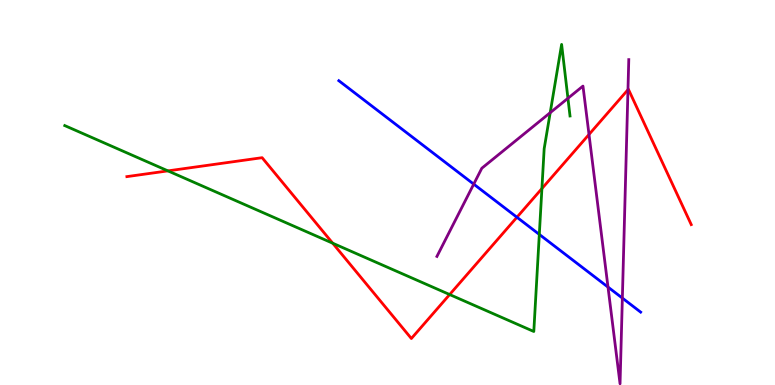[{'lines': ['blue', 'red'], 'intersections': [{'x': 6.67, 'y': 4.36}]}, {'lines': ['green', 'red'], 'intersections': [{'x': 2.17, 'y': 5.56}, {'x': 4.29, 'y': 3.68}, {'x': 5.8, 'y': 2.35}, {'x': 6.99, 'y': 5.1}]}, {'lines': ['purple', 'red'], 'intersections': [{'x': 7.6, 'y': 6.51}, {'x': 8.1, 'y': 7.67}]}, {'lines': ['blue', 'green'], 'intersections': [{'x': 6.96, 'y': 3.91}]}, {'lines': ['blue', 'purple'], 'intersections': [{'x': 6.11, 'y': 5.22}, {'x': 7.85, 'y': 2.54}, {'x': 8.03, 'y': 2.26}]}, {'lines': ['green', 'purple'], 'intersections': [{'x': 7.1, 'y': 7.07}, {'x': 7.33, 'y': 7.45}]}]